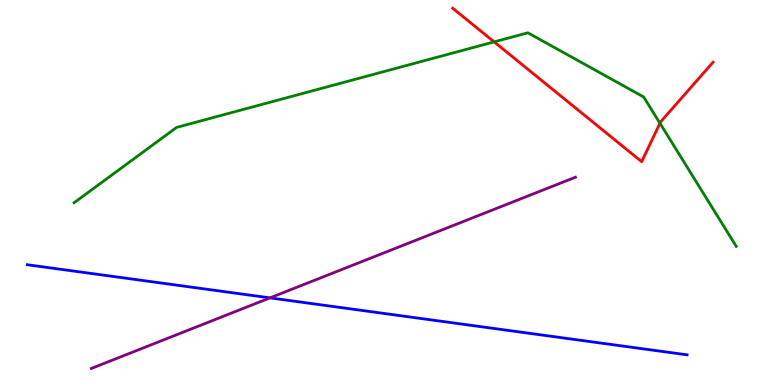[{'lines': ['blue', 'red'], 'intersections': []}, {'lines': ['green', 'red'], 'intersections': [{'x': 6.38, 'y': 8.91}, {'x': 8.52, 'y': 6.8}]}, {'lines': ['purple', 'red'], 'intersections': []}, {'lines': ['blue', 'green'], 'intersections': []}, {'lines': ['blue', 'purple'], 'intersections': [{'x': 3.48, 'y': 2.26}]}, {'lines': ['green', 'purple'], 'intersections': []}]